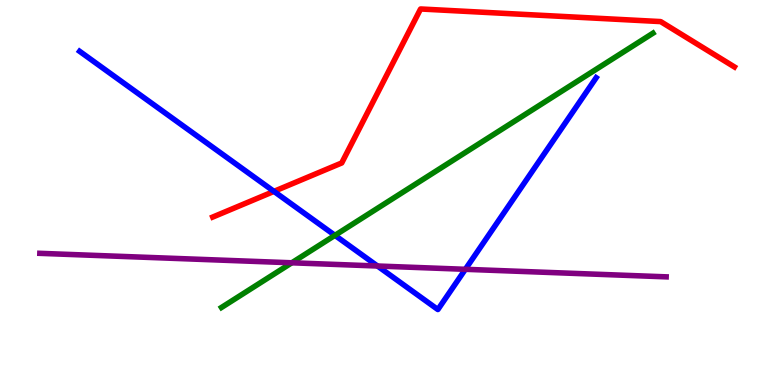[{'lines': ['blue', 'red'], 'intersections': [{'x': 3.53, 'y': 5.03}]}, {'lines': ['green', 'red'], 'intersections': []}, {'lines': ['purple', 'red'], 'intersections': []}, {'lines': ['blue', 'green'], 'intersections': [{'x': 4.32, 'y': 3.89}]}, {'lines': ['blue', 'purple'], 'intersections': [{'x': 4.87, 'y': 3.09}, {'x': 6.0, 'y': 3.01}]}, {'lines': ['green', 'purple'], 'intersections': [{'x': 3.76, 'y': 3.17}]}]